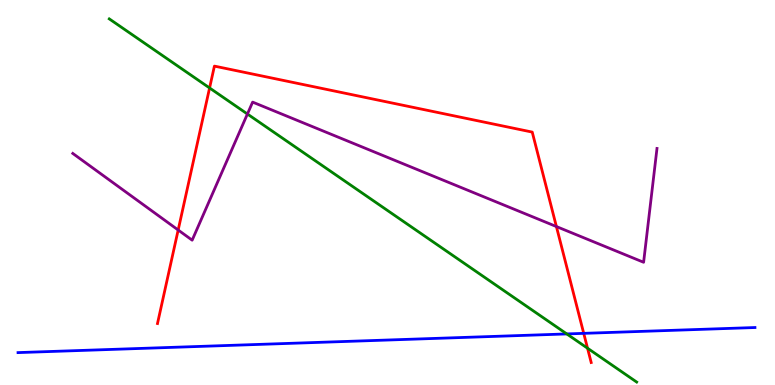[{'lines': ['blue', 'red'], 'intersections': [{'x': 7.53, 'y': 1.34}]}, {'lines': ['green', 'red'], 'intersections': [{'x': 2.7, 'y': 7.72}, {'x': 7.58, 'y': 0.956}]}, {'lines': ['purple', 'red'], 'intersections': [{'x': 2.3, 'y': 4.03}, {'x': 7.18, 'y': 4.12}]}, {'lines': ['blue', 'green'], 'intersections': [{'x': 7.31, 'y': 1.33}]}, {'lines': ['blue', 'purple'], 'intersections': []}, {'lines': ['green', 'purple'], 'intersections': [{'x': 3.19, 'y': 7.04}]}]